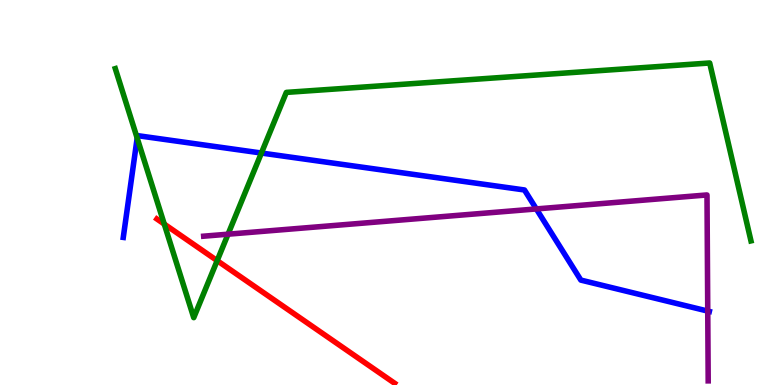[{'lines': ['blue', 'red'], 'intersections': []}, {'lines': ['green', 'red'], 'intersections': [{'x': 2.12, 'y': 4.18}, {'x': 2.8, 'y': 3.23}]}, {'lines': ['purple', 'red'], 'intersections': []}, {'lines': ['blue', 'green'], 'intersections': [{'x': 1.77, 'y': 6.41}, {'x': 3.37, 'y': 6.03}]}, {'lines': ['blue', 'purple'], 'intersections': [{'x': 6.92, 'y': 4.57}, {'x': 9.13, 'y': 1.92}]}, {'lines': ['green', 'purple'], 'intersections': [{'x': 2.94, 'y': 3.92}]}]